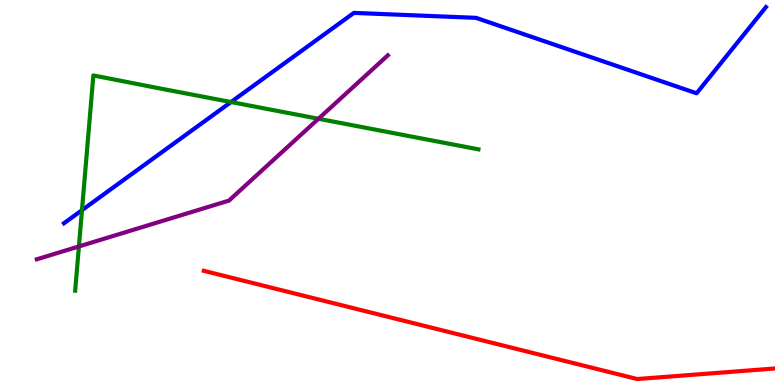[{'lines': ['blue', 'red'], 'intersections': []}, {'lines': ['green', 'red'], 'intersections': []}, {'lines': ['purple', 'red'], 'intersections': []}, {'lines': ['blue', 'green'], 'intersections': [{'x': 1.06, 'y': 4.54}, {'x': 2.98, 'y': 7.35}]}, {'lines': ['blue', 'purple'], 'intersections': []}, {'lines': ['green', 'purple'], 'intersections': [{'x': 1.02, 'y': 3.6}, {'x': 4.11, 'y': 6.92}]}]